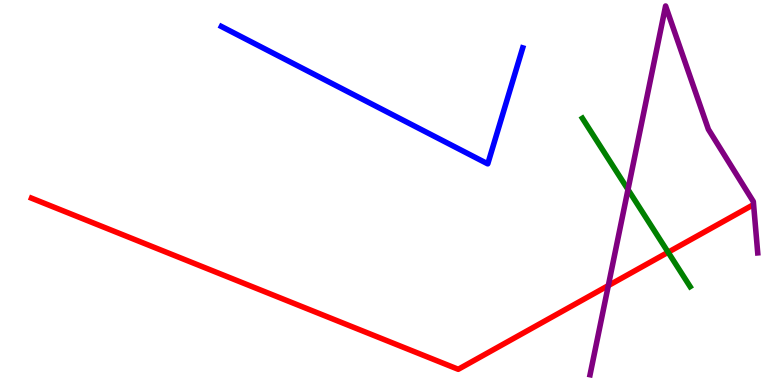[{'lines': ['blue', 'red'], 'intersections': []}, {'lines': ['green', 'red'], 'intersections': [{'x': 8.62, 'y': 3.45}]}, {'lines': ['purple', 'red'], 'intersections': [{'x': 7.85, 'y': 2.58}]}, {'lines': ['blue', 'green'], 'intersections': []}, {'lines': ['blue', 'purple'], 'intersections': []}, {'lines': ['green', 'purple'], 'intersections': [{'x': 8.1, 'y': 5.08}]}]